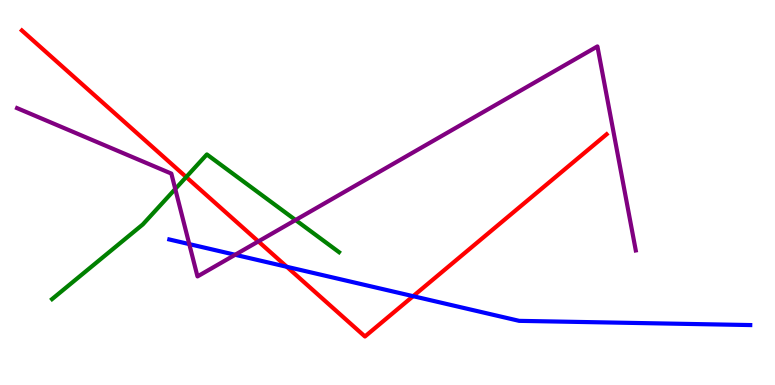[{'lines': ['blue', 'red'], 'intersections': [{'x': 3.7, 'y': 3.07}, {'x': 5.33, 'y': 2.31}]}, {'lines': ['green', 'red'], 'intersections': [{'x': 2.4, 'y': 5.4}]}, {'lines': ['purple', 'red'], 'intersections': [{'x': 3.33, 'y': 3.73}]}, {'lines': ['blue', 'green'], 'intersections': []}, {'lines': ['blue', 'purple'], 'intersections': [{'x': 2.44, 'y': 3.66}, {'x': 3.03, 'y': 3.38}]}, {'lines': ['green', 'purple'], 'intersections': [{'x': 2.26, 'y': 5.09}, {'x': 3.81, 'y': 4.29}]}]